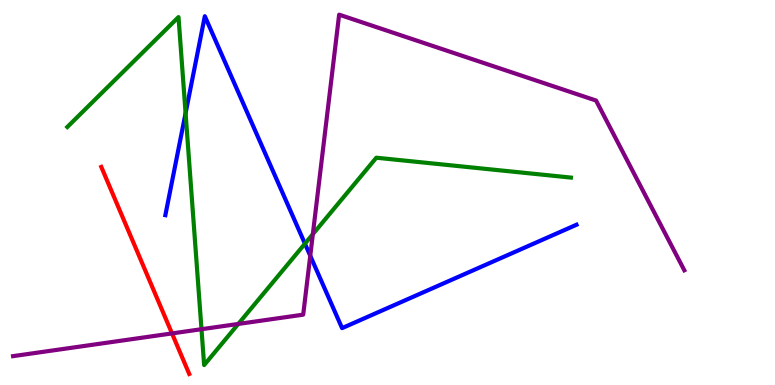[{'lines': ['blue', 'red'], 'intersections': []}, {'lines': ['green', 'red'], 'intersections': []}, {'lines': ['purple', 'red'], 'intersections': [{'x': 2.22, 'y': 1.34}]}, {'lines': ['blue', 'green'], 'intersections': [{'x': 2.39, 'y': 7.06}, {'x': 3.93, 'y': 3.67}]}, {'lines': ['blue', 'purple'], 'intersections': [{'x': 4.0, 'y': 3.36}]}, {'lines': ['green', 'purple'], 'intersections': [{'x': 2.6, 'y': 1.45}, {'x': 3.07, 'y': 1.59}, {'x': 4.04, 'y': 3.92}]}]